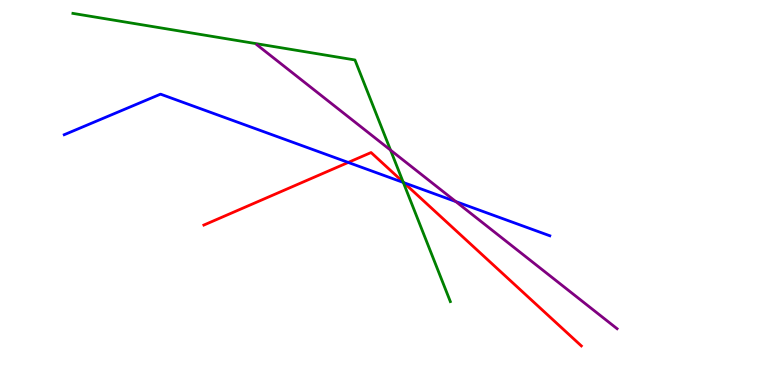[{'lines': ['blue', 'red'], 'intersections': [{'x': 4.49, 'y': 5.78}, {'x': 5.21, 'y': 5.26}]}, {'lines': ['green', 'red'], 'intersections': [{'x': 5.2, 'y': 5.27}]}, {'lines': ['purple', 'red'], 'intersections': []}, {'lines': ['blue', 'green'], 'intersections': [{'x': 5.2, 'y': 5.26}]}, {'lines': ['blue', 'purple'], 'intersections': [{'x': 5.88, 'y': 4.76}]}, {'lines': ['green', 'purple'], 'intersections': [{'x': 5.04, 'y': 6.1}]}]